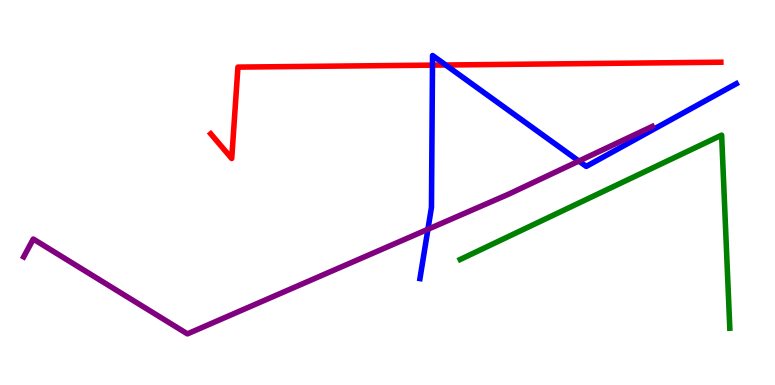[{'lines': ['blue', 'red'], 'intersections': [{'x': 5.58, 'y': 8.31}, {'x': 5.75, 'y': 8.31}]}, {'lines': ['green', 'red'], 'intersections': []}, {'lines': ['purple', 'red'], 'intersections': []}, {'lines': ['blue', 'green'], 'intersections': []}, {'lines': ['blue', 'purple'], 'intersections': [{'x': 5.52, 'y': 4.04}, {'x': 7.47, 'y': 5.82}]}, {'lines': ['green', 'purple'], 'intersections': []}]